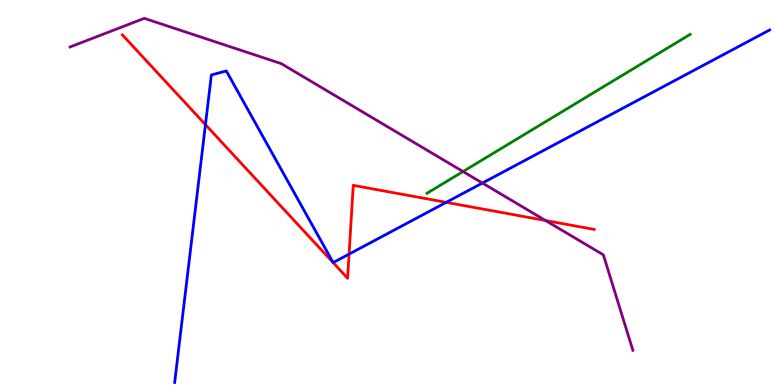[{'lines': ['blue', 'red'], 'intersections': [{'x': 2.65, 'y': 6.76}, {'x': 4.5, 'y': 3.4}, {'x': 5.76, 'y': 4.74}]}, {'lines': ['green', 'red'], 'intersections': []}, {'lines': ['purple', 'red'], 'intersections': [{'x': 7.04, 'y': 4.27}]}, {'lines': ['blue', 'green'], 'intersections': []}, {'lines': ['blue', 'purple'], 'intersections': [{'x': 6.22, 'y': 5.25}]}, {'lines': ['green', 'purple'], 'intersections': [{'x': 5.97, 'y': 5.54}]}]